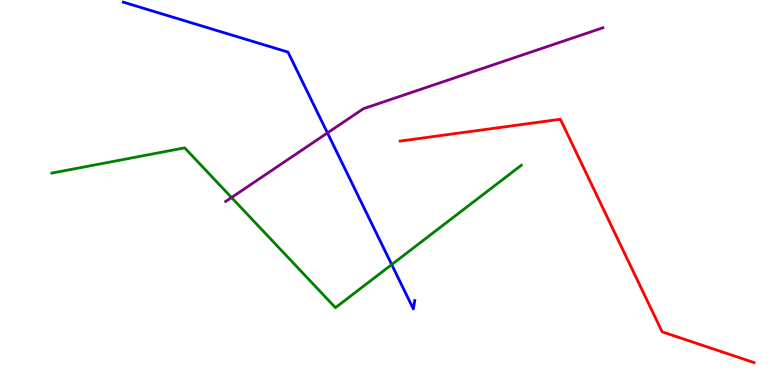[{'lines': ['blue', 'red'], 'intersections': []}, {'lines': ['green', 'red'], 'intersections': []}, {'lines': ['purple', 'red'], 'intersections': []}, {'lines': ['blue', 'green'], 'intersections': [{'x': 5.05, 'y': 3.13}]}, {'lines': ['blue', 'purple'], 'intersections': [{'x': 4.23, 'y': 6.55}]}, {'lines': ['green', 'purple'], 'intersections': [{'x': 2.99, 'y': 4.87}]}]